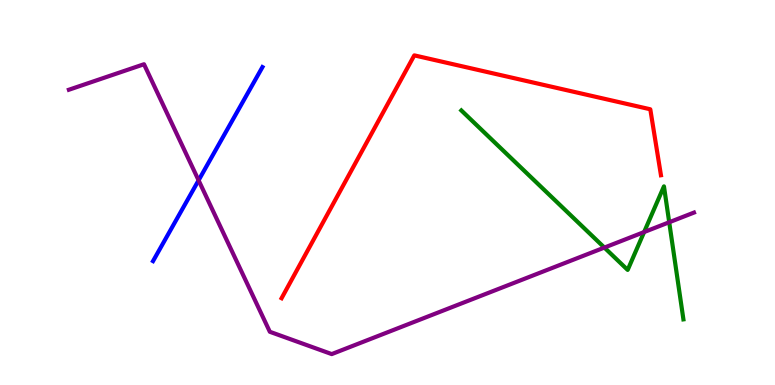[{'lines': ['blue', 'red'], 'intersections': []}, {'lines': ['green', 'red'], 'intersections': []}, {'lines': ['purple', 'red'], 'intersections': []}, {'lines': ['blue', 'green'], 'intersections': []}, {'lines': ['blue', 'purple'], 'intersections': [{'x': 2.56, 'y': 5.32}]}, {'lines': ['green', 'purple'], 'intersections': [{'x': 7.8, 'y': 3.57}, {'x': 8.31, 'y': 3.97}, {'x': 8.63, 'y': 4.23}]}]